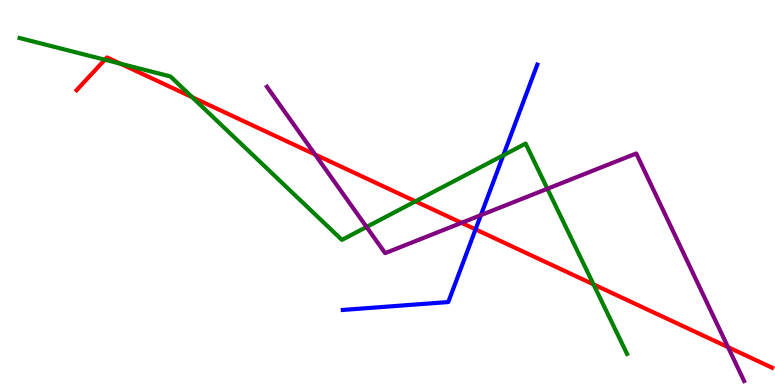[{'lines': ['blue', 'red'], 'intersections': [{'x': 6.14, 'y': 4.04}]}, {'lines': ['green', 'red'], 'intersections': [{'x': 1.35, 'y': 8.45}, {'x': 1.55, 'y': 8.35}, {'x': 2.48, 'y': 7.48}, {'x': 5.36, 'y': 4.77}, {'x': 7.66, 'y': 2.61}]}, {'lines': ['purple', 'red'], 'intersections': [{'x': 4.07, 'y': 5.99}, {'x': 5.96, 'y': 4.21}, {'x': 9.39, 'y': 0.983}]}, {'lines': ['blue', 'green'], 'intersections': [{'x': 6.49, 'y': 5.97}]}, {'lines': ['blue', 'purple'], 'intersections': [{'x': 6.2, 'y': 4.41}]}, {'lines': ['green', 'purple'], 'intersections': [{'x': 4.73, 'y': 4.1}, {'x': 7.06, 'y': 5.1}]}]